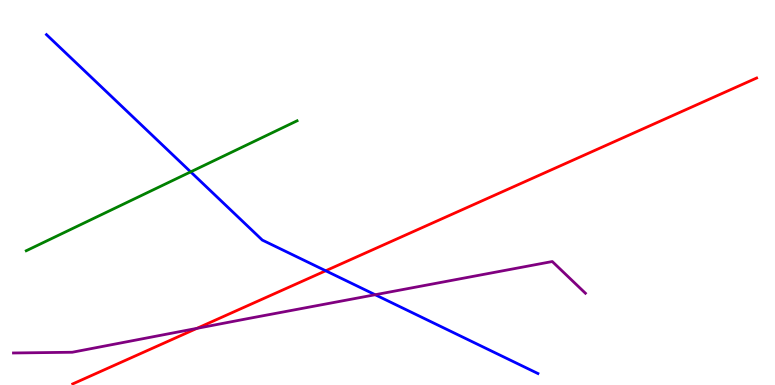[{'lines': ['blue', 'red'], 'intersections': [{'x': 4.2, 'y': 2.97}]}, {'lines': ['green', 'red'], 'intersections': []}, {'lines': ['purple', 'red'], 'intersections': [{'x': 2.54, 'y': 1.47}]}, {'lines': ['blue', 'green'], 'intersections': [{'x': 2.46, 'y': 5.54}]}, {'lines': ['blue', 'purple'], 'intersections': [{'x': 4.84, 'y': 2.34}]}, {'lines': ['green', 'purple'], 'intersections': []}]